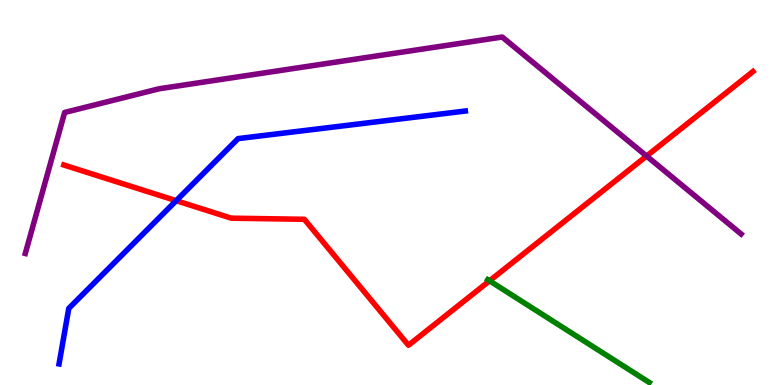[{'lines': ['blue', 'red'], 'intersections': [{'x': 2.27, 'y': 4.79}]}, {'lines': ['green', 'red'], 'intersections': [{'x': 6.32, 'y': 2.71}]}, {'lines': ['purple', 'red'], 'intersections': [{'x': 8.34, 'y': 5.95}]}, {'lines': ['blue', 'green'], 'intersections': []}, {'lines': ['blue', 'purple'], 'intersections': []}, {'lines': ['green', 'purple'], 'intersections': []}]